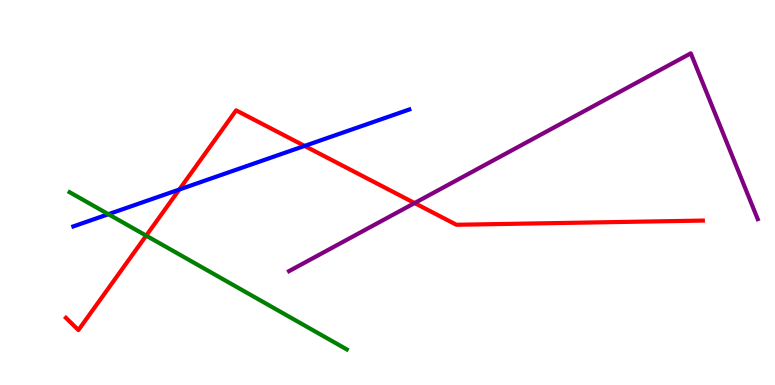[{'lines': ['blue', 'red'], 'intersections': [{'x': 2.31, 'y': 5.08}, {'x': 3.93, 'y': 6.21}]}, {'lines': ['green', 'red'], 'intersections': [{'x': 1.89, 'y': 3.88}]}, {'lines': ['purple', 'red'], 'intersections': [{'x': 5.35, 'y': 4.73}]}, {'lines': ['blue', 'green'], 'intersections': [{'x': 1.4, 'y': 4.44}]}, {'lines': ['blue', 'purple'], 'intersections': []}, {'lines': ['green', 'purple'], 'intersections': []}]